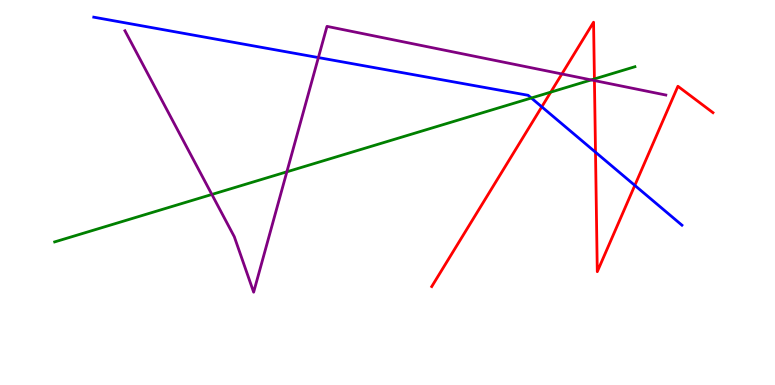[{'lines': ['blue', 'red'], 'intersections': [{'x': 6.99, 'y': 7.23}, {'x': 7.68, 'y': 6.05}, {'x': 8.19, 'y': 5.18}]}, {'lines': ['green', 'red'], 'intersections': [{'x': 7.11, 'y': 7.61}, {'x': 7.67, 'y': 7.95}]}, {'lines': ['purple', 'red'], 'intersections': [{'x': 7.25, 'y': 8.08}, {'x': 7.67, 'y': 7.91}]}, {'lines': ['blue', 'green'], 'intersections': [{'x': 6.86, 'y': 7.45}]}, {'lines': ['blue', 'purple'], 'intersections': [{'x': 4.11, 'y': 8.5}]}, {'lines': ['green', 'purple'], 'intersections': [{'x': 2.73, 'y': 4.95}, {'x': 3.7, 'y': 5.54}, {'x': 7.63, 'y': 7.92}]}]